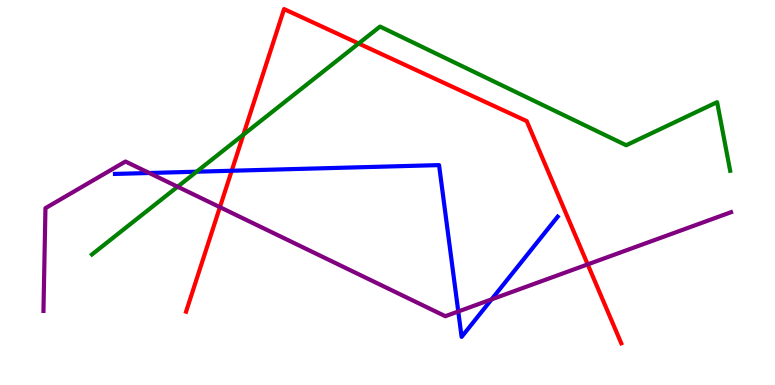[{'lines': ['blue', 'red'], 'intersections': [{'x': 2.99, 'y': 5.56}]}, {'lines': ['green', 'red'], 'intersections': [{'x': 3.14, 'y': 6.5}, {'x': 4.63, 'y': 8.87}]}, {'lines': ['purple', 'red'], 'intersections': [{'x': 2.84, 'y': 4.62}, {'x': 7.58, 'y': 3.13}]}, {'lines': ['blue', 'green'], 'intersections': [{'x': 2.54, 'y': 5.54}]}, {'lines': ['blue', 'purple'], 'intersections': [{'x': 1.93, 'y': 5.51}, {'x': 5.91, 'y': 1.91}, {'x': 6.34, 'y': 2.22}]}, {'lines': ['green', 'purple'], 'intersections': [{'x': 2.29, 'y': 5.15}]}]